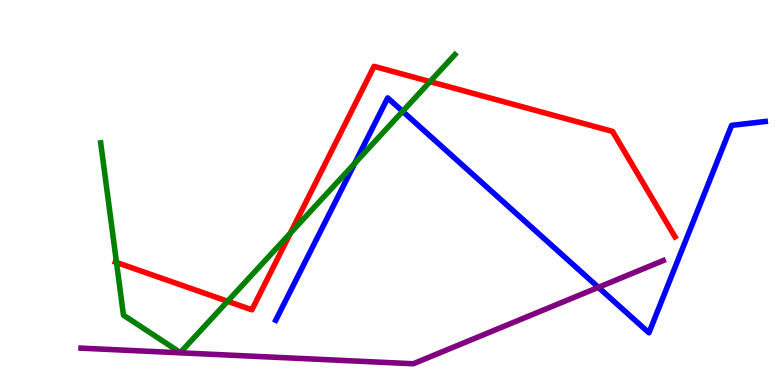[{'lines': ['blue', 'red'], 'intersections': []}, {'lines': ['green', 'red'], 'intersections': [{'x': 1.5, 'y': 3.18}, {'x': 2.94, 'y': 2.17}, {'x': 3.75, 'y': 3.94}, {'x': 5.55, 'y': 7.88}]}, {'lines': ['purple', 'red'], 'intersections': []}, {'lines': ['blue', 'green'], 'intersections': [{'x': 4.58, 'y': 5.76}, {'x': 5.2, 'y': 7.11}]}, {'lines': ['blue', 'purple'], 'intersections': [{'x': 7.72, 'y': 2.54}]}, {'lines': ['green', 'purple'], 'intersections': []}]